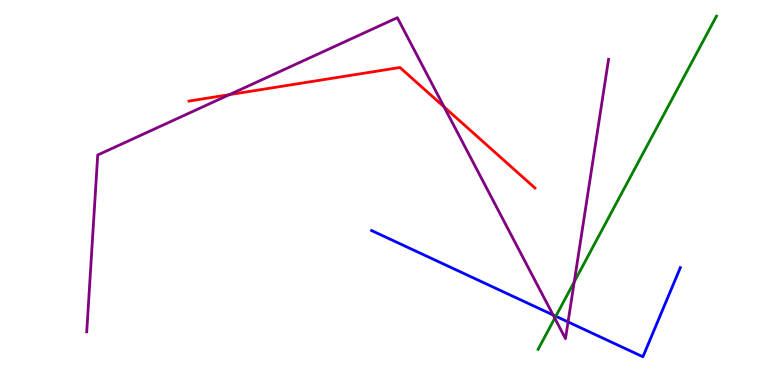[{'lines': ['blue', 'red'], 'intersections': []}, {'lines': ['green', 'red'], 'intersections': []}, {'lines': ['purple', 'red'], 'intersections': [{'x': 2.96, 'y': 7.54}, {'x': 5.73, 'y': 7.22}]}, {'lines': ['blue', 'green'], 'intersections': [{'x': 7.17, 'y': 1.79}]}, {'lines': ['blue', 'purple'], 'intersections': [{'x': 7.14, 'y': 1.82}, {'x': 7.33, 'y': 1.64}]}, {'lines': ['green', 'purple'], 'intersections': [{'x': 7.16, 'y': 1.73}, {'x': 7.41, 'y': 2.68}]}]